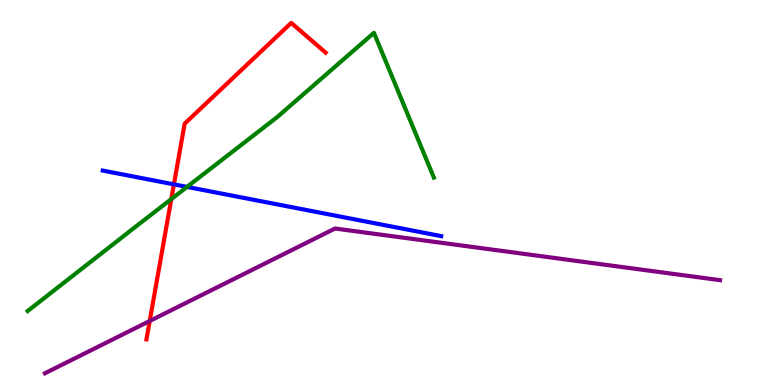[{'lines': ['blue', 'red'], 'intersections': [{'x': 2.24, 'y': 5.21}]}, {'lines': ['green', 'red'], 'intersections': [{'x': 2.21, 'y': 4.83}]}, {'lines': ['purple', 'red'], 'intersections': [{'x': 1.93, 'y': 1.66}]}, {'lines': ['blue', 'green'], 'intersections': [{'x': 2.41, 'y': 5.15}]}, {'lines': ['blue', 'purple'], 'intersections': []}, {'lines': ['green', 'purple'], 'intersections': []}]